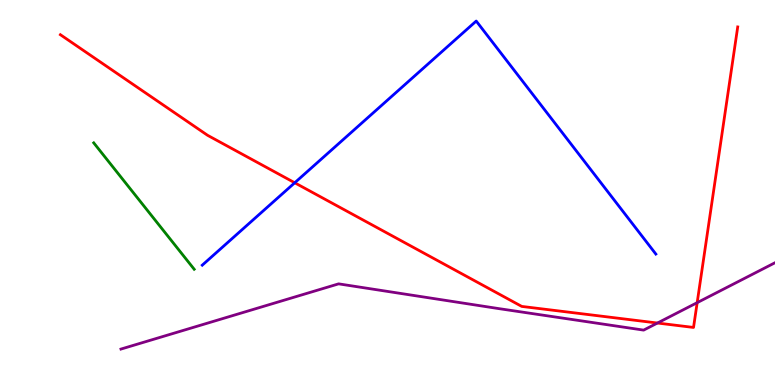[{'lines': ['blue', 'red'], 'intersections': [{'x': 3.8, 'y': 5.25}]}, {'lines': ['green', 'red'], 'intersections': []}, {'lines': ['purple', 'red'], 'intersections': [{'x': 8.48, 'y': 1.61}, {'x': 9.0, 'y': 2.14}]}, {'lines': ['blue', 'green'], 'intersections': []}, {'lines': ['blue', 'purple'], 'intersections': []}, {'lines': ['green', 'purple'], 'intersections': []}]